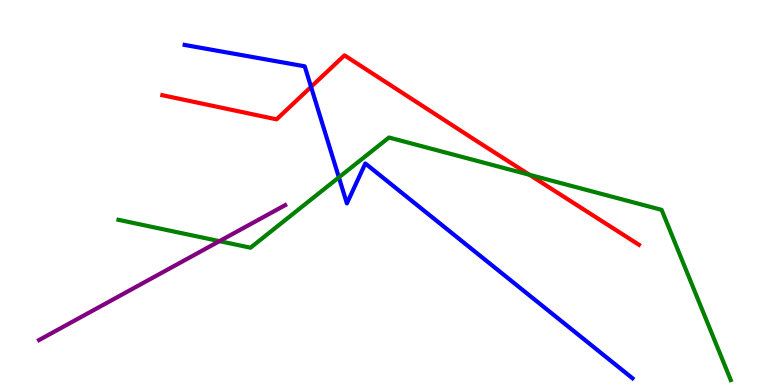[{'lines': ['blue', 'red'], 'intersections': [{'x': 4.01, 'y': 7.74}]}, {'lines': ['green', 'red'], 'intersections': [{'x': 6.83, 'y': 5.46}]}, {'lines': ['purple', 'red'], 'intersections': []}, {'lines': ['blue', 'green'], 'intersections': [{'x': 4.37, 'y': 5.39}]}, {'lines': ['blue', 'purple'], 'intersections': []}, {'lines': ['green', 'purple'], 'intersections': [{'x': 2.83, 'y': 3.74}]}]